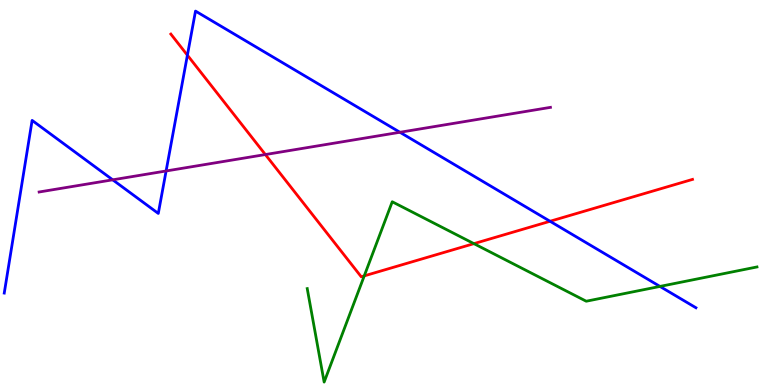[{'lines': ['blue', 'red'], 'intersections': [{'x': 2.42, 'y': 8.57}, {'x': 7.1, 'y': 4.25}]}, {'lines': ['green', 'red'], 'intersections': [{'x': 4.7, 'y': 2.83}, {'x': 6.12, 'y': 3.67}]}, {'lines': ['purple', 'red'], 'intersections': [{'x': 3.42, 'y': 5.99}]}, {'lines': ['blue', 'green'], 'intersections': [{'x': 8.52, 'y': 2.56}]}, {'lines': ['blue', 'purple'], 'intersections': [{'x': 1.45, 'y': 5.33}, {'x': 2.14, 'y': 5.56}, {'x': 5.16, 'y': 6.56}]}, {'lines': ['green', 'purple'], 'intersections': []}]